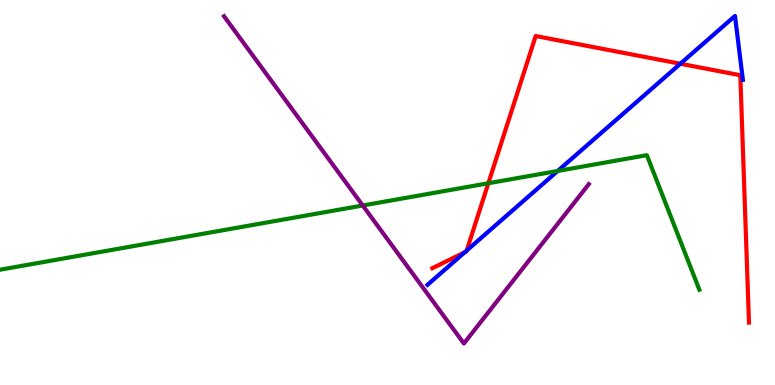[{'lines': ['blue', 'red'], 'intersections': [{'x': 6.0, 'y': 3.45}, {'x': 6.02, 'y': 3.49}, {'x': 8.78, 'y': 8.34}]}, {'lines': ['green', 'red'], 'intersections': [{'x': 6.3, 'y': 5.24}]}, {'lines': ['purple', 'red'], 'intersections': []}, {'lines': ['blue', 'green'], 'intersections': [{'x': 7.2, 'y': 5.56}]}, {'lines': ['blue', 'purple'], 'intersections': []}, {'lines': ['green', 'purple'], 'intersections': [{'x': 4.68, 'y': 4.66}]}]